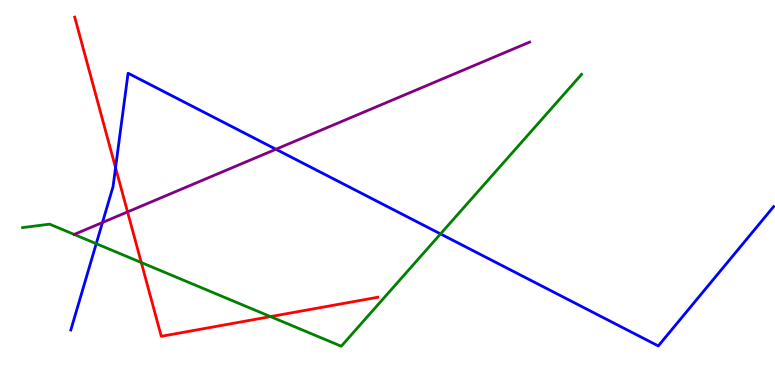[{'lines': ['blue', 'red'], 'intersections': [{'x': 1.49, 'y': 5.64}]}, {'lines': ['green', 'red'], 'intersections': [{'x': 1.82, 'y': 3.18}, {'x': 3.49, 'y': 1.78}]}, {'lines': ['purple', 'red'], 'intersections': [{'x': 1.65, 'y': 4.5}]}, {'lines': ['blue', 'green'], 'intersections': [{'x': 1.24, 'y': 3.67}, {'x': 5.68, 'y': 3.92}]}, {'lines': ['blue', 'purple'], 'intersections': [{'x': 1.32, 'y': 4.22}, {'x': 3.56, 'y': 6.12}]}, {'lines': ['green', 'purple'], 'intersections': [{'x': 0.957, 'y': 3.91}]}]